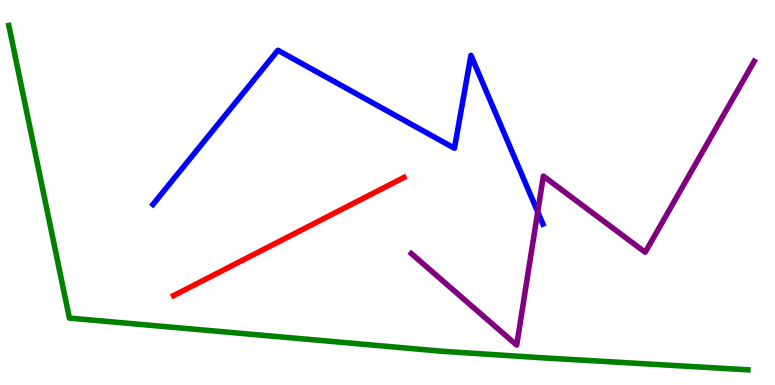[{'lines': ['blue', 'red'], 'intersections': []}, {'lines': ['green', 'red'], 'intersections': []}, {'lines': ['purple', 'red'], 'intersections': []}, {'lines': ['blue', 'green'], 'intersections': []}, {'lines': ['blue', 'purple'], 'intersections': [{'x': 6.94, 'y': 4.5}]}, {'lines': ['green', 'purple'], 'intersections': []}]